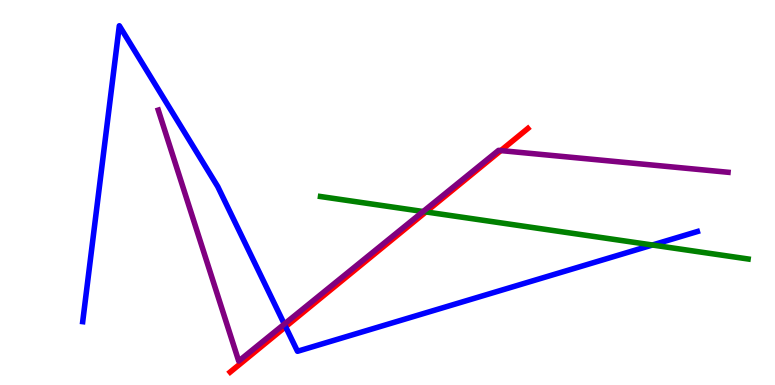[{'lines': ['blue', 'red'], 'intersections': [{'x': 3.69, 'y': 1.51}]}, {'lines': ['green', 'red'], 'intersections': [{'x': 5.5, 'y': 4.5}]}, {'lines': ['purple', 'red'], 'intersections': [{'x': 6.46, 'y': 6.09}]}, {'lines': ['blue', 'green'], 'intersections': [{'x': 8.42, 'y': 3.64}]}, {'lines': ['blue', 'purple'], 'intersections': [{'x': 3.67, 'y': 1.58}]}, {'lines': ['green', 'purple'], 'intersections': [{'x': 5.46, 'y': 4.51}]}]